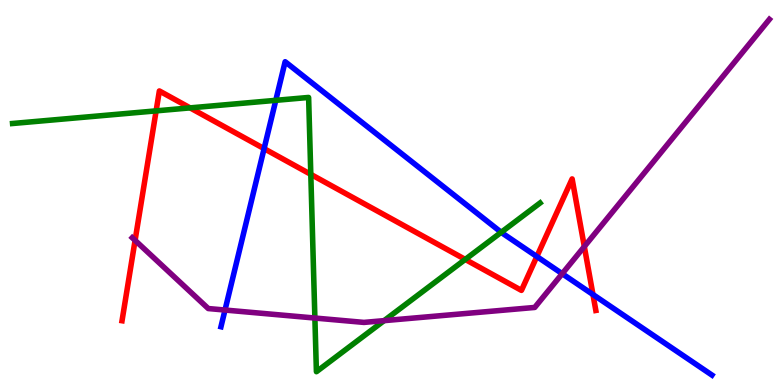[{'lines': ['blue', 'red'], 'intersections': [{'x': 3.41, 'y': 6.14}, {'x': 6.93, 'y': 3.34}, {'x': 7.65, 'y': 2.35}]}, {'lines': ['green', 'red'], 'intersections': [{'x': 2.01, 'y': 7.12}, {'x': 2.45, 'y': 7.2}, {'x': 4.01, 'y': 5.47}, {'x': 6.0, 'y': 3.26}]}, {'lines': ['purple', 'red'], 'intersections': [{'x': 1.74, 'y': 3.76}, {'x': 7.54, 'y': 3.6}]}, {'lines': ['blue', 'green'], 'intersections': [{'x': 3.56, 'y': 7.39}, {'x': 6.47, 'y': 3.97}]}, {'lines': ['blue', 'purple'], 'intersections': [{'x': 2.9, 'y': 1.95}, {'x': 7.25, 'y': 2.89}]}, {'lines': ['green', 'purple'], 'intersections': [{'x': 4.06, 'y': 1.74}, {'x': 4.96, 'y': 1.67}]}]